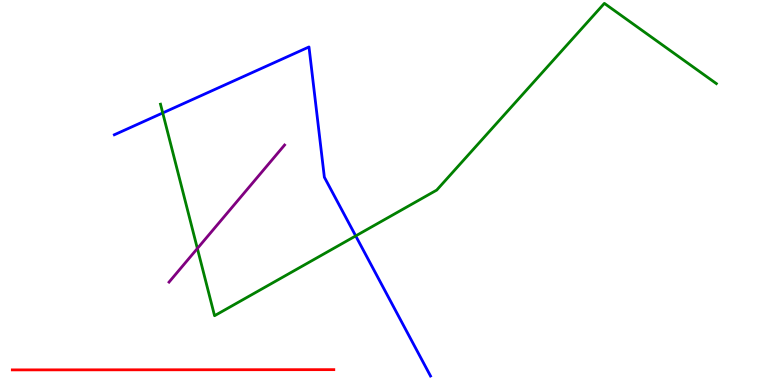[{'lines': ['blue', 'red'], 'intersections': []}, {'lines': ['green', 'red'], 'intersections': []}, {'lines': ['purple', 'red'], 'intersections': []}, {'lines': ['blue', 'green'], 'intersections': [{'x': 2.1, 'y': 7.07}, {'x': 4.59, 'y': 3.87}]}, {'lines': ['blue', 'purple'], 'intersections': []}, {'lines': ['green', 'purple'], 'intersections': [{'x': 2.55, 'y': 3.55}]}]